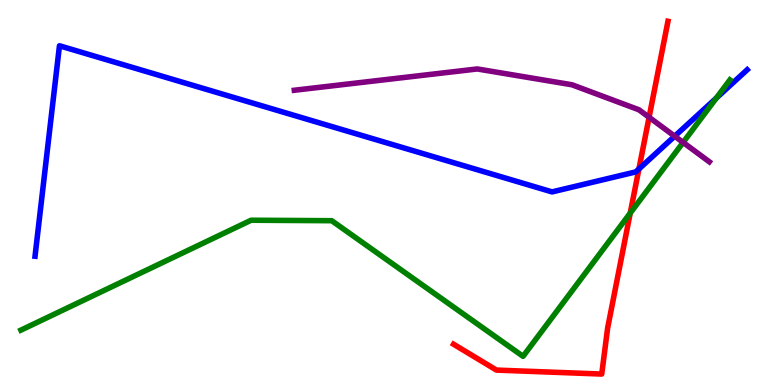[{'lines': ['blue', 'red'], 'intersections': [{'x': 8.24, 'y': 5.61}]}, {'lines': ['green', 'red'], 'intersections': [{'x': 8.13, 'y': 4.47}]}, {'lines': ['purple', 'red'], 'intersections': [{'x': 8.38, 'y': 6.95}]}, {'lines': ['blue', 'green'], 'intersections': [{'x': 9.24, 'y': 7.45}]}, {'lines': ['blue', 'purple'], 'intersections': [{'x': 8.71, 'y': 6.46}]}, {'lines': ['green', 'purple'], 'intersections': [{'x': 8.81, 'y': 6.3}]}]